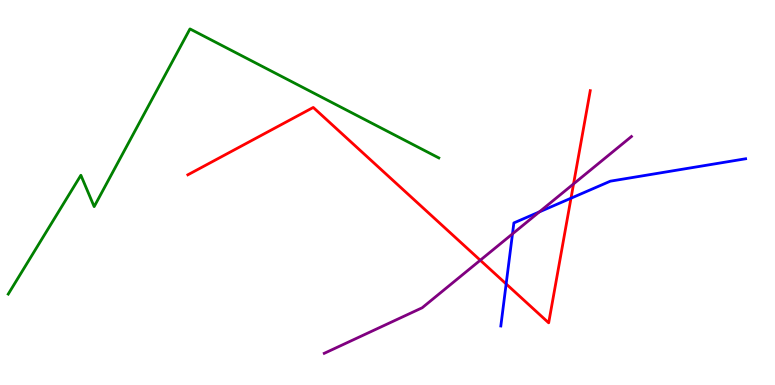[{'lines': ['blue', 'red'], 'intersections': [{'x': 6.53, 'y': 2.63}, {'x': 7.37, 'y': 4.85}]}, {'lines': ['green', 'red'], 'intersections': []}, {'lines': ['purple', 'red'], 'intersections': [{'x': 6.2, 'y': 3.24}, {'x': 7.4, 'y': 5.22}]}, {'lines': ['blue', 'green'], 'intersections': []}, {'lines': ['blue', 'purple'], 'intersections': [{'x': 6.61, 'y': 3.93}, {'x': 6.96, 'y': 4.5}]}, {'lines': ['green', 'purple'], 'intersections': []}]